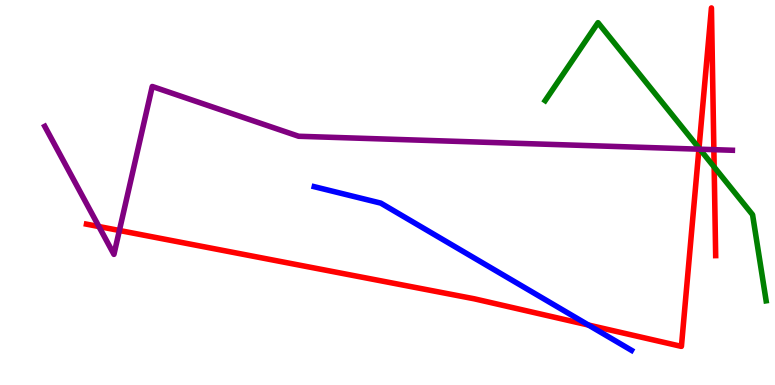[{'lines': ['blue', 'red'], 'intersections': [{'x': 7.59, 'y': 1.56}]}, {'lines': ['green', 'red'], 'intersections': [{'x': 9.02, 'y': 6.15}, {'x': 9.21, 'y': 5.66}]}, {'lines': ['purple', 'red'], 'intersections': [{'x': 1.28, 'y': 4.12}, {'x': 1.54, 'y': 4.01}, {'x': 9.02, 'y': 6.13}, {'x': 9.21, 'y': 6.11}]}, {'lines': ['blue', 'green'], 'intersections': []}, {'lines': ['blue', 'purple'], 'intersections': []}, {'lines': ['green', 'purple'], 'intersections': [{'x': 9.03, 'y': 6.12}]}]